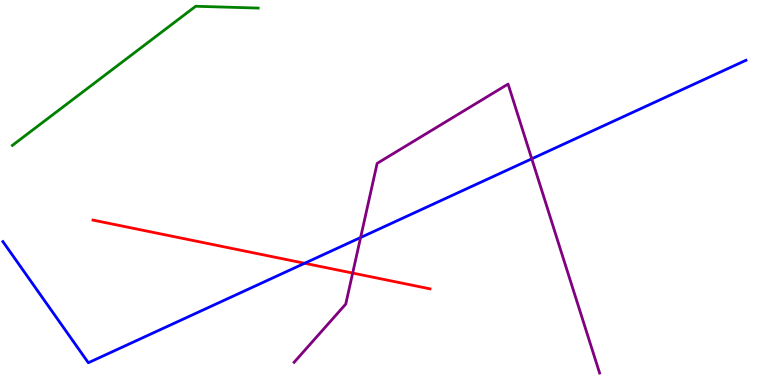[{'lines': ['blue', 'red'], 'intersections': [{'x': 3.93, 'y': 3.16}]}, {'lines': ['green', 'red'], 'intersections': []}, {'lines': ['purple', 'red'], 'intersections': [{'x': 4.55, 'y': 2.91}]}, {'lines': ['blue', 'green'], 'intersections': []}, {'lines': ['blue', 'purple'], 'intersections': [{'x': 4.65, 'y': 3.83}, {'x': 6.86, 'y': 5.88}]}, {'lines': ['green', 'purple'], 'intersections': []}]